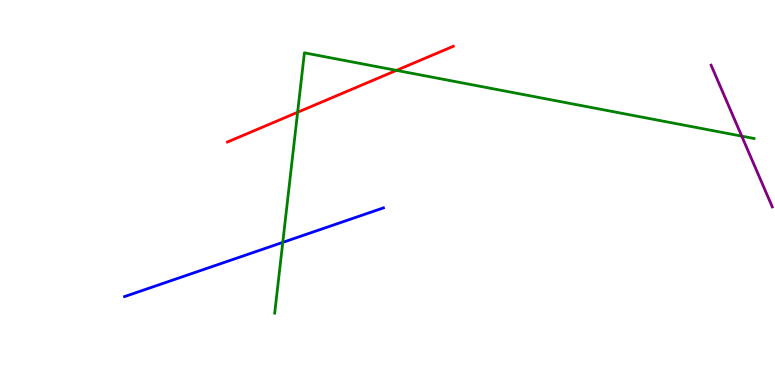[{'lines': ['blue', 'red'], 'intersections': []}, {'lines': ['green', 'red'], 'intersections': [{'x': 3.84, 'y': 7.08}, {'x': 5.12, 'y': 8.17}]}, {'lines': ['purple', 'red'], 'intersections': []}, {'lines': ['blue', 'green'], 'intersections': [{'x': 3.65, 'y': 3.7}]}, {'lines': ['blue', 'purple'], 'intersections': []}, {'lines': ['green', 'purple'], 'intersections': [{'x': 9.57, 'y': 6.46}]}]